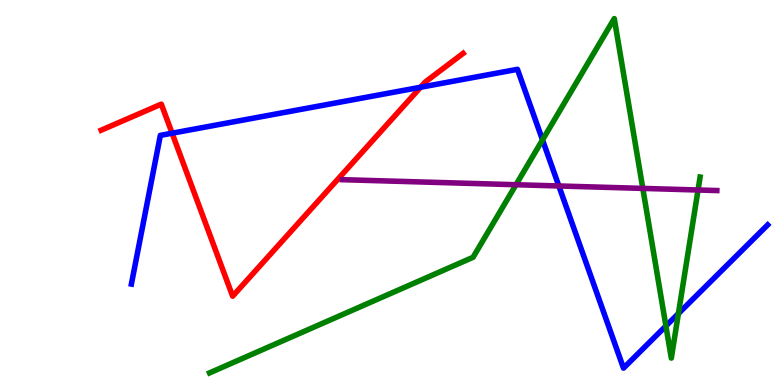[{'lines': ['blue', 'red'], 'intersections': [{'x': 2.22, 'y': 6.54}, {'x': 5.43, 'y': 7.73}]}, {'lines': ['green', 'red'], 'intersections': []}, {'lines': ['purple', 'red'], 'intersections': []}, {'lines': ['blue', 'green'], 'intersections': [{'x': 7.0, 'y': 6.37}, {'x': 8.59, 'y': 1.53}, {'x': 8.75, 'y': 1.86}]}, {'lines': ['blue', 'purple'], 'intersections': [{'x': 7.21, 'y': 5.17}]}, {'lines': ['green', 'purple'], 'intersections': [{'x': 6.66, 'y': 5.2}, {'x': 8.29, 'y': 5.11}, {'x': 9.01, 'y': 5.06}]}]